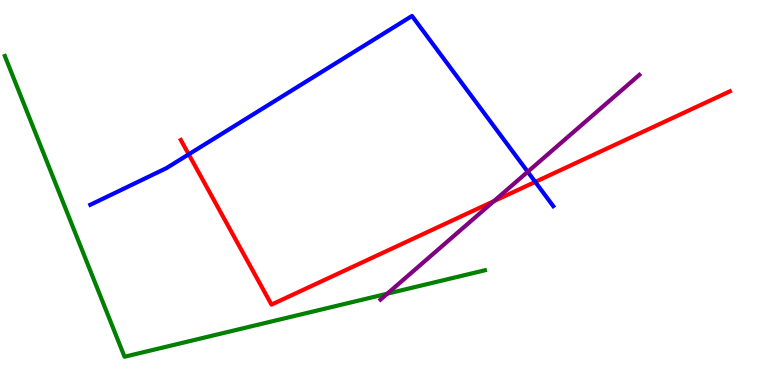[{'lines': ['blue', 'red'], 'intersections': [{'x': 2.44, 'y': 5.99}, {'x': 6.91, 'y': 5.28}]}, {'lines': ['green', 'red'], 'intersections': []}, {'lines': ['purple', 'red'], 'intersections': [{'x': 6.37, 'y': 4.78}]}, {'lines': ['blue', 'green'], 'intersections': []}, {'lines': ['blue', 'purple'], 'intersections': [{'x': 6.81, 'y': 5.54}]}, {'lines': ['green', 'purple'], 'intersections': [{'x': 5.0, 'y': 2.37}]}]